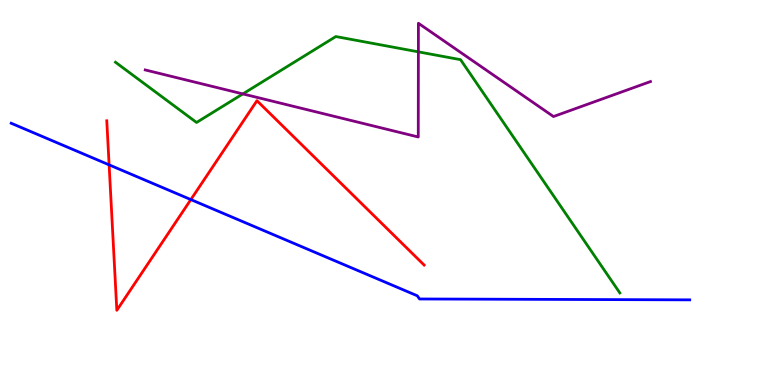[{'lines': ['blue', 'red'], 'intersections': [{'x': 1.41, 'y': 5.72}, {'x': 2.46, 'y': 4.82}]}, {'lines': ['green', 'red'], 'intersections': []}, {'lines': ['purple', 'red'], 'intersections': []}, {'lines': ['blue', 'green'], 'intersections': []}, {'lines': ['blue', 'purple'], 'intersections': []}, {'lines': ['green', 'purple'], 'intersections': [{'x': 3.13, 'y': 7.56}, {'x': 5.4, 'y': 8.65}]}]